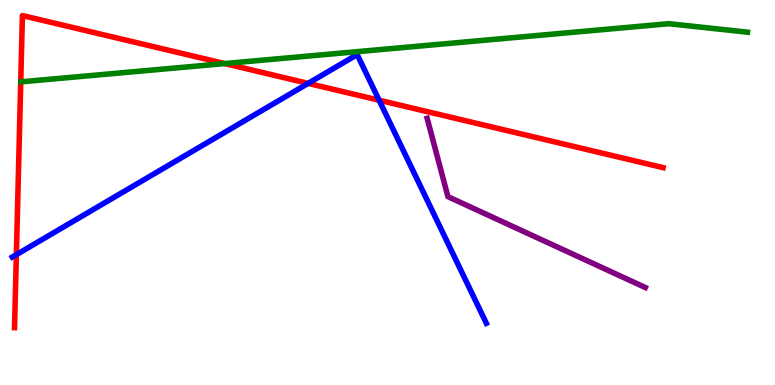[{'lines': ['blue', 'red'], 'intersections': [{'x': 0.211, 'y': 3.39}, {'x': 3.98, 'y': 7.83}, {'x': 4.89, 'y': 7.4}]}, {'lines': ['green', 'red'], 'intersections': [{'x': 2.9, 'y': 8.35}]}, {'lines': ['purple', 'red'], 'intersections': []}, {'lines': ['blue', 'green'], 'intersections': []}, {'lines': ['blue', 'purple'], 'intersections': []}, {'lines': ['green', 'purple'], 'intersections': []}]